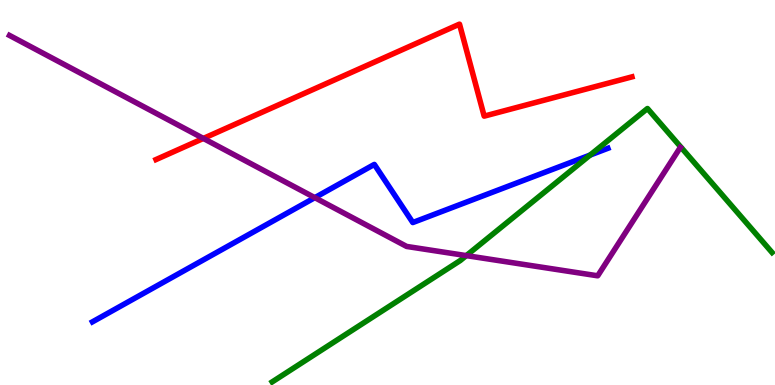[{'lines': ['blue', 'red'], 'intersections': []}, {'lines': ['green', 'red'], 'intersections': []}, {'lines': ['purple', 'red'], 'intersections': [{'x': 2.62, 'y': 6.4}]}, {'lines': ['blue', 'green'], 'intersections': [{'x': 7.61, 'y': 5.97}]}, {'lines': ['blue', 'purple'], 'intersections': [{'x': 4.06, 'y': 4.87}]}, {'lines': ['green', 'purple'], 'intersections': [{'x': 6.02, 'y': 3.36}]}]